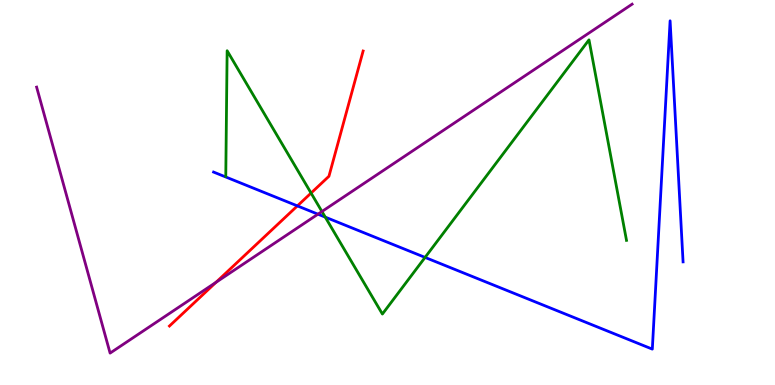[{'lines': ['blue', 'red'], 'intersections': [{'x': 3.84, 'y': 4.65}]}, {'lines': ['green', 'red'], 'intersections': [{'x': 4.01, 'y': 4.99}]}, {'lines': ['purple', 'red'], 'intersections': [{'x': 2.79, 'y': 2.67}]}, {'lines': ['blue', 'green'], 'intersections': [{'x': 4.2, 'y': 4.36}, {'x': 5.48, 'y': 3.31}]}, {'lines': ['blue', 'purple'], 'intersections': [{'x': 4.1, 'y': 4.44}]}, {'lines': ['green', 'purple'], 'intersections': [{'x': 4.15, 'y': 4.51}]}]